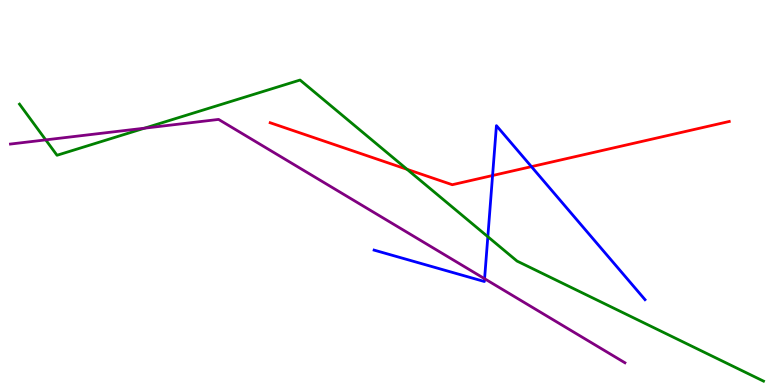[{'lines': ['blue', 'red'], 'intersections': [{'x': 6.36, 'y': 5.44}, {'x': 6.86, 'y': 5.67}]}, {'lines': ['green', 'red'], 'intersections': [{'x': 5.25, 'y': 5.6}]}, {'lines': ['purple', 'red'], 'intersections': []}, {'lines': ['blue', 'green'], 'intersections': [{'x': 6.29, 'y': 3.85}]}, {'lines': ['blue', 'purple'], 'intersections': [{'x': 6.25, 'y': 2.76}]}, {'lines': ['green', 'purple'], 'intersections': [{'x': 0.59, 'y': 6.37}, {'x': 1.86, 'y': 6.67}]}]